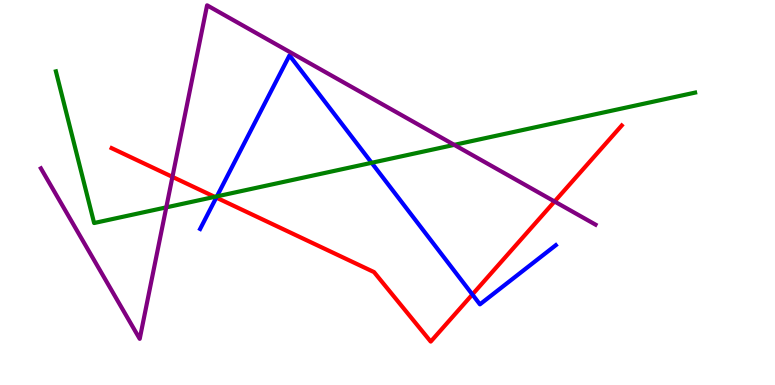[{'lines': ['blue', 'red'], 'intersections': [{'x': 2.79, 'y': 4.87}, {'x': 6.1, 'y': 2.35}]}, {'lines': ['green', 'red'], 'intersections': [{'x': 2.77, 'y': 4.89}]}, {'lines': ['purple', 'red'], 'intersections': [{'x': 2.22, 'y': 5.41}, {'x': 7.16, 'y': 4.77}]}, {'lines': ['blue', 'green'], 'intersections': [{'x': 2.8, 'y': 4.9}, {'x': 4.8, 'y': 5.77}]}, {'lines': ['blue', 'purple'], 'intersections': []}, {'lines': ['green', 'purple'], 'intersections': [{'x': 2.15, 'y': 4.61}, {'x': 5.86, 'y': 6.24}]}]